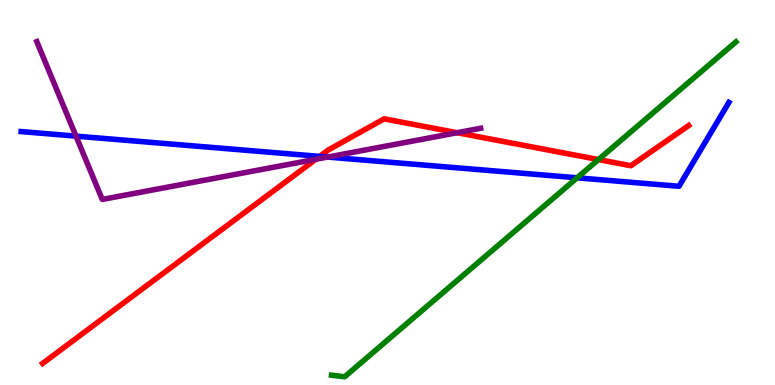[{'lines': ['blue', 'red'], 'intersections': [{'x': 4.12, 'y': 5.94}]}, {'lines': ['green', 'red'], 'intersections': [{'x': 7.72, 'y': 5.86}]}, {'lines': ['purple', 'red'], 'intersections': [{'x': 4.07, 'y': 5.86}, {'x': 5.9, 'y': 6.55}]}, {'lines': ['blue', 'green'], 'intersections': [{'x': 7.45, 'y': 5.38}]}, {'lines': ['blue', 'purple'], 'intersections': [{'x': 0.981, 'y': 6.46}, {'x': 4.23, 'y': 5.92}]}, {'lines': ['green', 'purple'], 'intersections': []}]